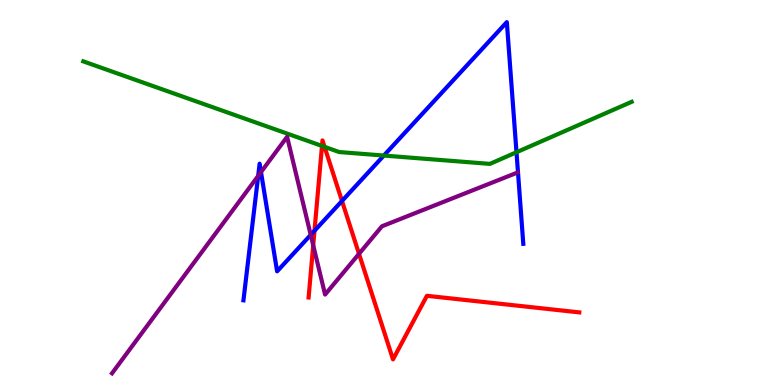[{'lines': ['blue', 'red'], 'intersections': [{'x': 4.06, 'y': 4.01}, {'x': 4.41, 'y': 4.78}]}, {'lines': ['green', 'red'], 'intersections': [{'x': 4.15, 'y': 6.21}, {'x': 4.19, 'y': 6.19}]}, {'lines': ['purple', 'red'], 'intersections': [{'x': 4.04, 'y': 3.63}, {'x': 4.63, 'y': 3.41}]}, {'lines': ['blue', 'green'], 'intersections': [{'x': 4.95, 'y': 5.96}, {'x': 6.66, 'y': 6.05}]}, {'lines': ['blue', 'purple'], 'intersections': [{'x': 3.33, 'y': 5.43}, {'x': 3.37, 'y': 5.53}, {'x': 4.01, 'y': 3.9}]}, {'lines': ['green', 'purple'], 'intersections': []}]